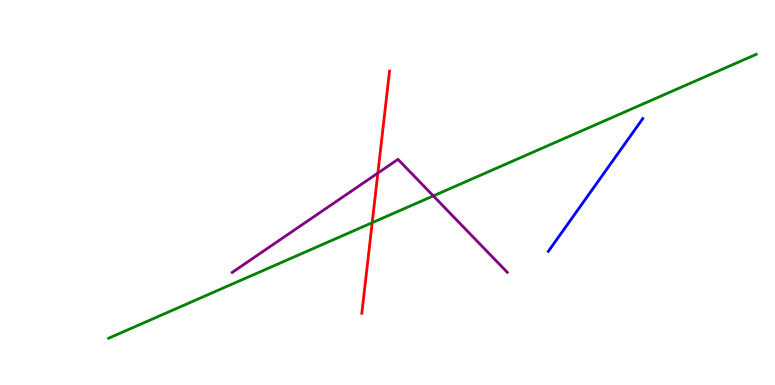[{'lines': ['blue', 'red'], 'intersections': []}, {'lines': ['green', 'red'], 'intersections': [{'x': 4.8, 'y': 4.22}]}, {'lines': ['purple', 'red'], 'intersections': [{'x': 4.88, 'y': 5.5}]}, {'lines': ['blue', 'green'], 'intersections': []}, {'lines': ['blue', 'purple'], 'intersections': []}, {'lines': ['green', 'purple'], 'intersections': [{'x': 5.59, 'y': 4.91}]}]